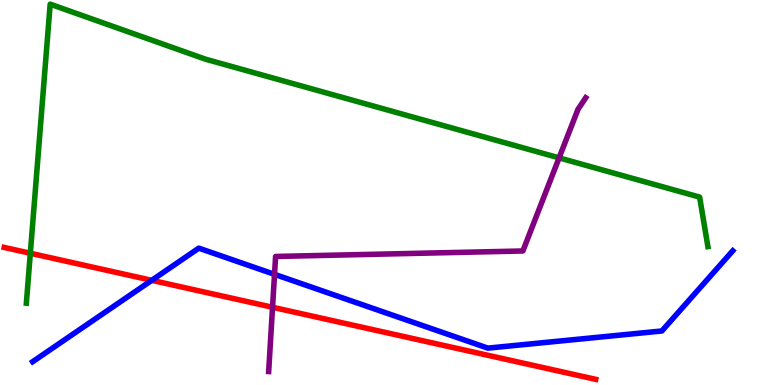[{'lines': ['blue', 'red'], 'intersections': [{'x': 1.96, 'y': 2.72}]}, {'lines': ['green', 'red'], 'intersections': [{'x': 0.391, 'y': 3.42}]}, {'lines': ['purple', 'red'], 'intersections': [{'x': 3.52, 'y': 2.02}]}, {'lines': ['blue', 'green'], 'intersections': []}, {'lines': ['blue', 'purple'], 'intersections': [{'x': 3.54, 'y': 2.87}]}, {'lines': ['green', 'purple'], 'intersections': [{'x': 7.21, 'y': 5.9}]}]